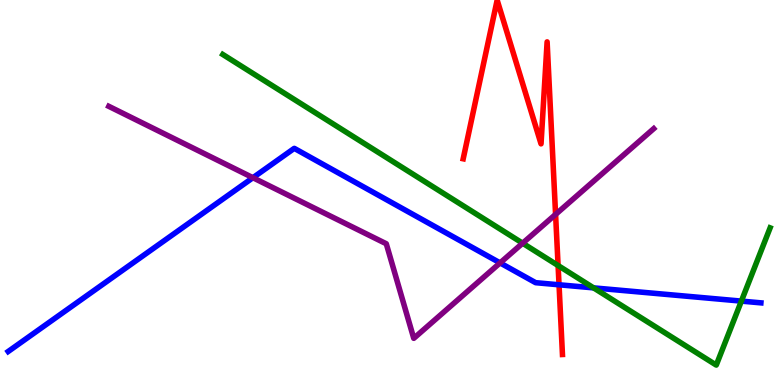[{'lines': ['blue', 'red'], 'intersections': [{'x': 7.21, 'y': 2.6}]}, {'lines': ['green', 'red'], 'intersections': [{'x': 7.2, 'y': 3.1}]}, {'lines': ['purple', 'red'], 'intersections': [{'x': 7.17, 'y': 4.43}]}, {'lines': ['blue', 'green'], 'intersections': [{'x': 7.66, 'y': 2.52}, {'x': 9.57, 'y': 2.18}]}, {'lines': ['blue', 'purple'], 'intersections': [{'x': 3.26, 'y': 5.38}, {'x': 6.45, 'y': 3.17}]}, {'lines': ['green', 'purple'], 'intersections': [{'x': 6.74, 'y': 3.68}]}]